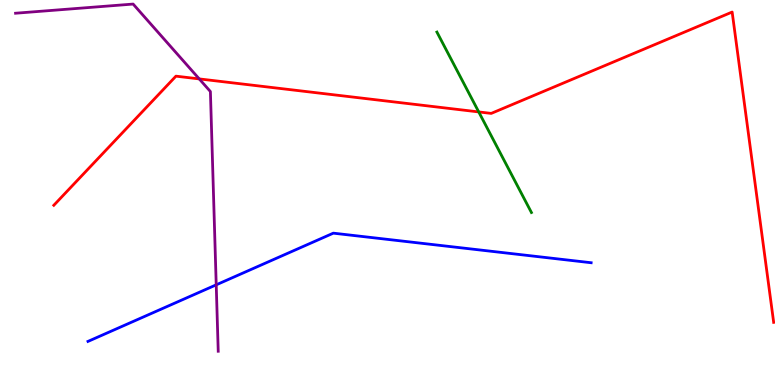[{'lines': ['blue', 'red'], 'intersections': []}, {'lines': ['green', 'red'], 'intersections': [{'x': 6.18, 'y': 7.09}]}, {'lines': ['purple', 'red'], 'intersections': [{'x': 2.57, 'y': 7.95}]}, {'lines': ['blue', 'green'], 'intersections': []}, {'lines': ['blue', 'purple'], 'intersections': [{'x': 2.79, 'y': 2.6}]}, {'lines': ['green', 'purple'], 'intersections': []}]